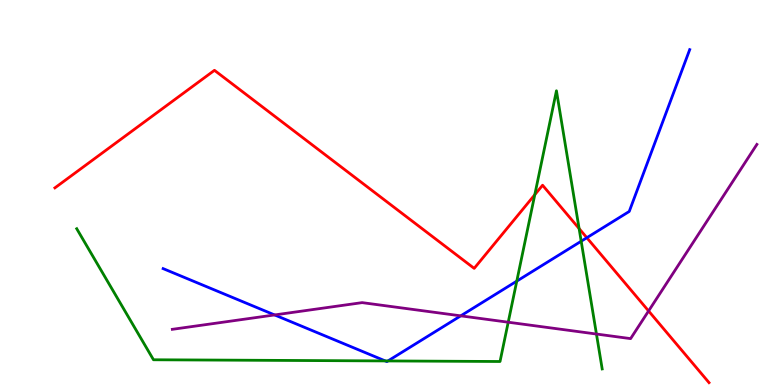[{'lines': ['blue', 'red'], 'intersections': [{'x': 7.57, 'y': 3.83}]}, {'lines': ['green', 'red'], 'intersections': [{'x': 6.9, 'y': 4.94}, {'x': 7.47, 'y': 4.06}]}, {'lines': ['purple', 'red'], 'intersections': [{'x': 8.37, 'y': 1.92}]}, {'lines': ['blue', 'green'], 'intersections': [{'x': 4.97, 'y': 0.625}, {'x': 5.01, 'y': 0.625}, {'x': 6.67, 'y': 2.7}, {'x': 7.5, 'y': 3.73}]}, {'lines': ['blue', 'purple'], 'intersections': [{'x': 3.54, 'y': 1.82}, {'x': 5.95, 'y': 1.8}]}, {'lines': ['green', 'purple'], 'intersections': [{'x': 6.56, 'y': 1.63}, {'x': 7.7, 'y': 1.32}]}]